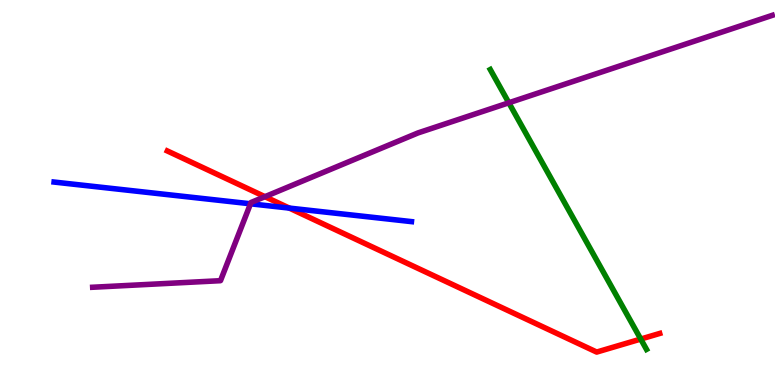[{'lines': ['blue', 'red'], 'intersections': [{'x': 3.73, 'y': 4.59}]}, {'lines': ['green', 'red'], 'intersections': [{'x': 8.27, 'y': 1.19}]}, {'lines': ['purple', 'red'], 'intersections': [{'x': 3.42, 'y': 4.89}]}, {'lines': ['blue', 'green'], 'intersections': []}, {'lines': ['blue', 'purple'], 'intersections': [{'x': 3.23, 'y': 4.71}]}, {'lines': ['green', 'purple'], 'intersections': [{'x': 6.57, 'y': 7.33}]}]